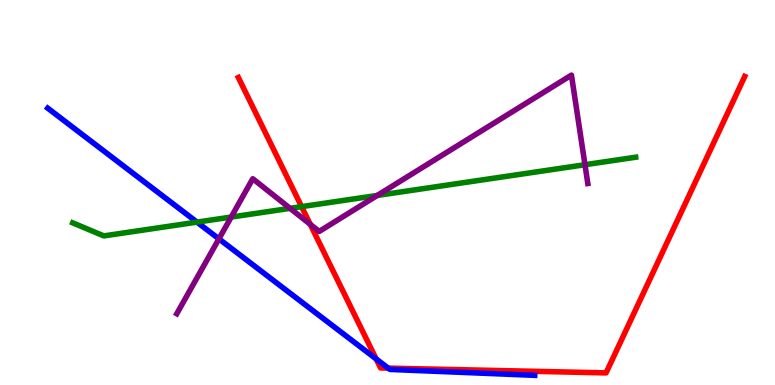[{'lines': ['blue', 'red'], 'intersections': [{'x': 4.85, 'y': 0.678}, {'x': 5.01, 'y': 0.439}]}, {'lines': ['green', 'red'], 'intersections': [{'x': 3.89, 'y': 4.63}]}, {'lines': ['purple', 'red'], 'intersections': [{'x': 4.0, 'y': 4.17}]}, {'lines': ['blue', 'green'], 'intersections': [{'x': 2.54, 'y': 4.23}]}, {'lines': ['blue', 'purple'], 'intersections': [{'x': 2.82, 'y': 3.8}]}, {'lines': ['green', 'purple'], 'intersections': [{'x': 2.98, 'y': 4.36}, {'x': 3.74, 'y': 4.59}, {'x': 4.87, 'y': 4.92}, {'x': 7.55, 'y': 5.72}]}]